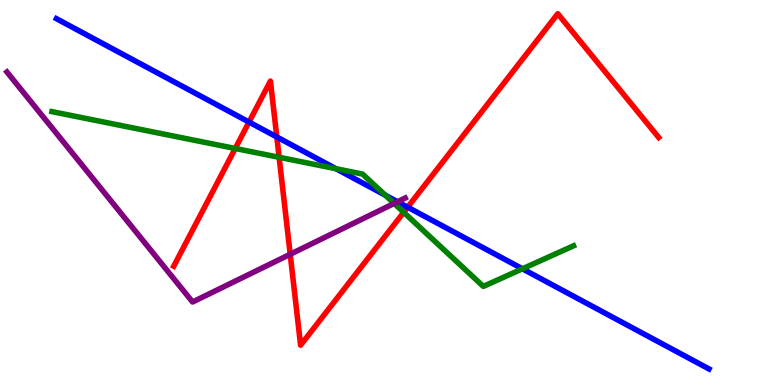[{'lines': ['blue', 'red'], 'intersections': [{'x': 3.21, 'y': 6.83}, {'x': 3.57, 'y': 6.44}, {'x': 5.26, 'y': 4.62}]}, {'lines': ['green', 'red'], 'intersections': [{'x': 3.04, 'y': 6.14}, {'x': 3.6, 'y': 5.91}, {'x': 5.21, 'y': 4.49}]}, {'lines': ['purple', 'red'], 'intersections': [{'x': 3.74, 'y': 3.4}]}, {'lines': ['blue', 'green'], 'intersections': [{'x': 4.33, 'y': 5.62}, {'x': 4.97, 'y': 4.93}, {'x': 6.74, 'y': 3.02}]}, {'lines': ['blue', 'purple'], 'intersections': [{'x': 5.13, 'y': 4.76}]}, {'lines': ['green', 'purple'], 'intersections': [{'x': 5.09, 'y': 4.72}]}]